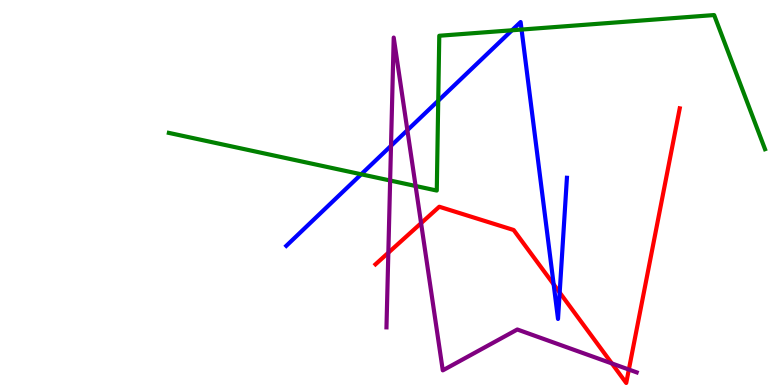[{'lines': ['blue', 'red'], 'intersections': [{'x': 7.14, 'y': 2.61}, {'x': 7.22, 'y': 2.4}]}, {'lines': ['green', 'red'], 'intersections': []}, {'lines': ['purple', 'red'], 'intersections': [{'x': 5.01, 'y': 3.44}, {'x': 5.43, 'y': 4.2}, {'x': 7.89, 'y': 0.56}, {'x': 8.11, 'y': 0.402}]}, {'lines': ['blue', 'green'], 'intersections': [{'x': 4.66, 'y': 5.47}, {'x': 5.65, 'y': 7.38}, {'x': 6.61, 'y': 9.21}, {'x': 6.73, 'y': 9.23}]}, {'lines': ['blue', 'purple'], 'intersections': [{'x': 5.05, 'y': 6.21}, {'x': 5.26, 'y': 6.62}]}, {'lines': ['green', 'purple'], 'intersections': [{'x': 5.03, 'y': 5.31}, {'x': 5.36, 'y': 5.17}]}]